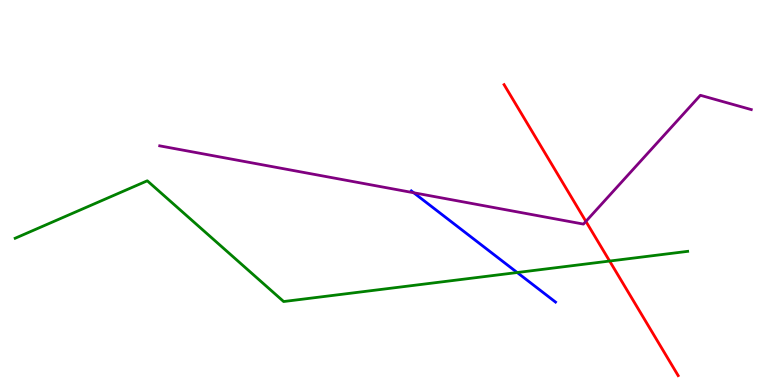[{'lines': ['blue', 'red'], 'intersections': []}, {'lines': ['green', 'red'], 'intersections': [{'x': 7.87, 'y': 3.22}]}, {'lines': ['purple', 'red'], 'intersections': [{'x': 7.56, 'y': 4.25}]}, {'lines': ['blue', 'green'], 'intersections': [{'x': 6.67, 'y': 2.92}]}, {'lines': ['blue', 'purple'], 'intersections': [{'x': 5.34, 'y': 4.99}]}, {'lines': ['green', 'purple'], 'intersections': []}]